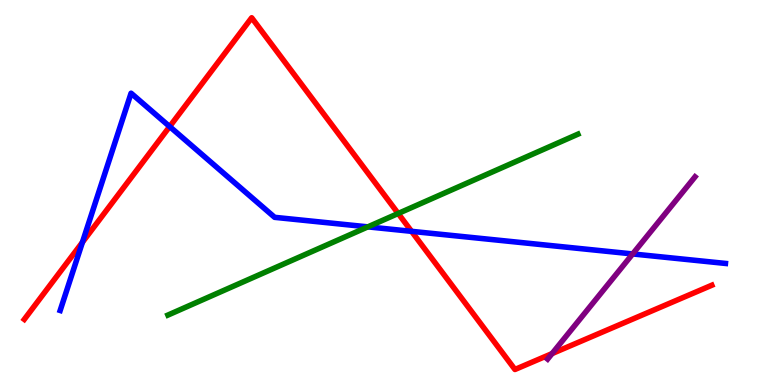[{'lines': ['blue', 'red'], 'intersections': [{'x': 1.06, 'y': 3.71}, {'x': 2.19, 'y': 6.71}, {'x': 5.31, 'y': 3.99}]}, {'lines': ['green', 'red'], 'intersections': [{'x': 5.14, 'y': 4.46}]}, {'lines': ['purple', 'red'], 'intersections': [{'x': 7.12, 'y': 0.816}]}, {'lines': ['blue', 'green'], 'intersections': [{'x': 4.75, 'y': 4.11}]}, {'lines': ['blue', 'purple'], 'intersections': [{'x': 8.16, 'y': 3.4}]}, {'lines': ['green', 'purple'], 'intersections': []}]